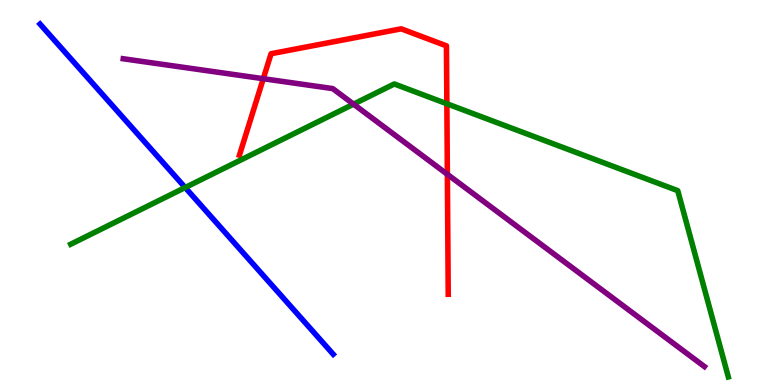[{'lines': ['blue', 'red'], 'intersections': []}, {'lines': ['green', 'red'], 'intersections': [{'x': 5.77, 'y': 7.31}]}, {'lines': ['purple', 'red'], 'intersections': [{'x': 3.4, 'y': 7.96}, {'x': 5.77, 'y': 5.47}]}, {'lines': ['blue', 'green'], 'intersections': [{'x': 2.39, 'y': 5.13}]}, {'lines': ['blue', 'purple'], 'intersections': []}, {'lines': ['green', 'purple'], 'intersections': [{'x': 4.56, 'y': 7.29}]}]